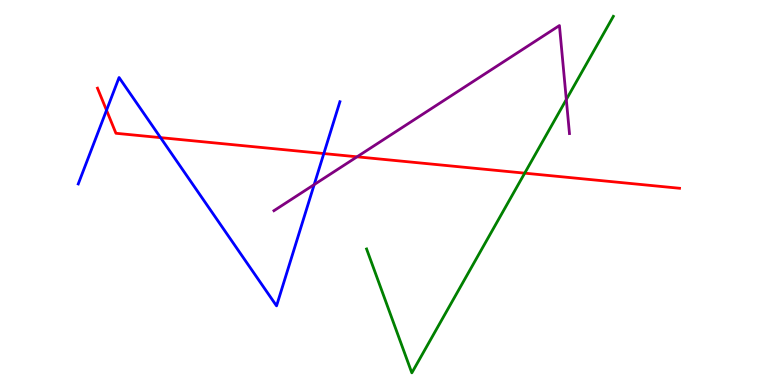[{'lines': ['blue', 'red'], 'intersections': [{'x': 1.37, 'y': 7.14}, {'x': 2.07, 'y': 6.43}, {'x': 4.18, 'y': 6.01}]}, {'lines': ['green', 'red'], 'intersections': [{'x': 6.77, 'y': 5.5}]}, {'lines': ['purple', 'red'], 'intersections': [{'x': 4.61, 'y': 5.93}]}, {'lines': ['blue', 'green'], 'intersections': []}, {'lines': ['blue', 'purple'], 'intersections': [{'x': 4.05, 'y': 5.21}]}, {'lines': ['green', 'purple'], 'intersections': [{'x': 7.31, 'y': 7.41}]}]